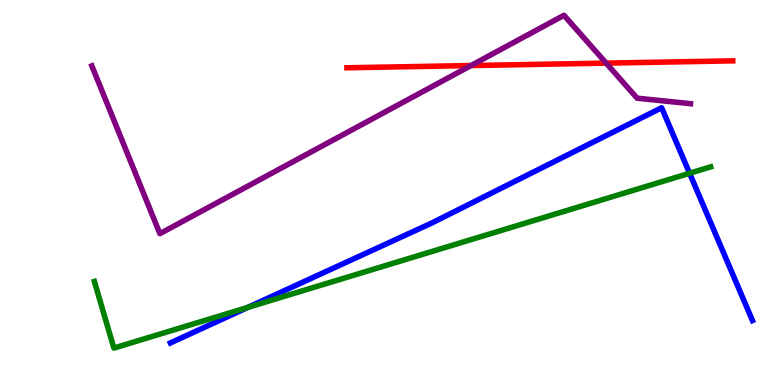[{'lines': ['blue', 'red'], 'intersections': []}, {'lines': ['green', 'red'], 'intersections': []}, {'lines': ['purple', 'red'], 'intersections': [{'x': 6.08, 'y': 8.3}, {'x': 7.82, 'y': 8.36}]}, {'lines': ['blue', 'green'], 'intersections': [{'x': 3.2, 'y': 2.02}, {'x': 8.9, 'y': 5.5}]}, {'lines': ['blue', 'purple'], 'intersections': []}, {'lines': ['green', 'purple'], 'intersections': []}]